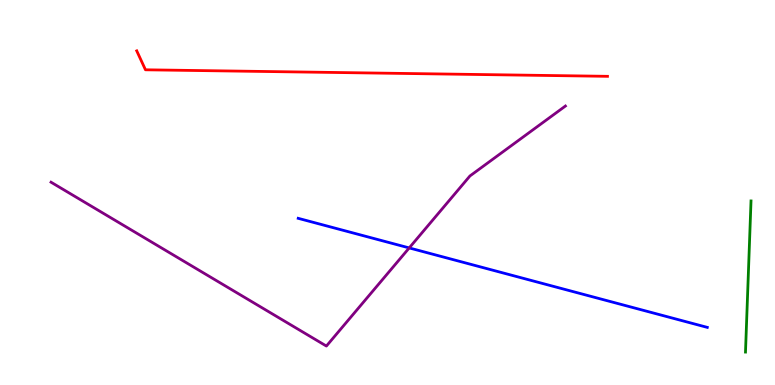[{'lines': ['blue', 'red'], 'intersections': []}, {'lines': ['green', 'red'], 'intersections': []}, {'lines': ['purple', 'red'], 'intersections': []}, {'lines': ['blue', 'green'], 'intersections': []}, {'lines': ['blue', 'purple'], 'intersections': [{'x': 5.28, 'y': 3.56}]}, {'lines': ['green', 'purple'], 'intersections': []}]